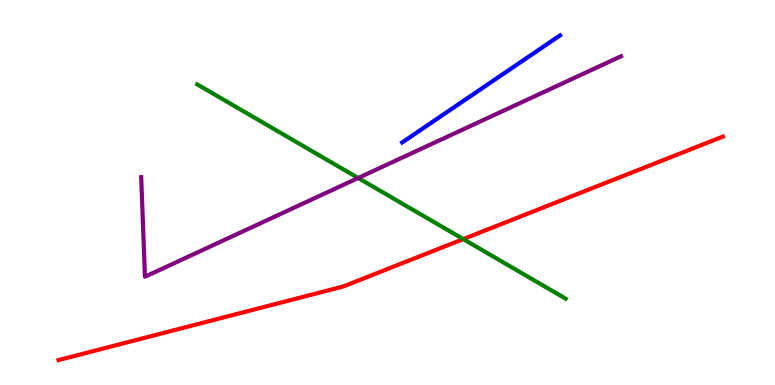[{'lines': ['blue', 'red'], 'intersections': []}, {'lines': ['green', 'red'], 'intersections': [{'x': 5.98, 'y': 3.79}]}, {'lines': ['purple', 'red'], 'intersections': []}, {'lines': ['blue', 'green'], 'intersections': []}, {'lines': ['blue', 'purple'], 'intersections': []}, {'lines': ['green', 'purple'], 'intersections': [{'x': 4.62, 'y': 5.38}]}]